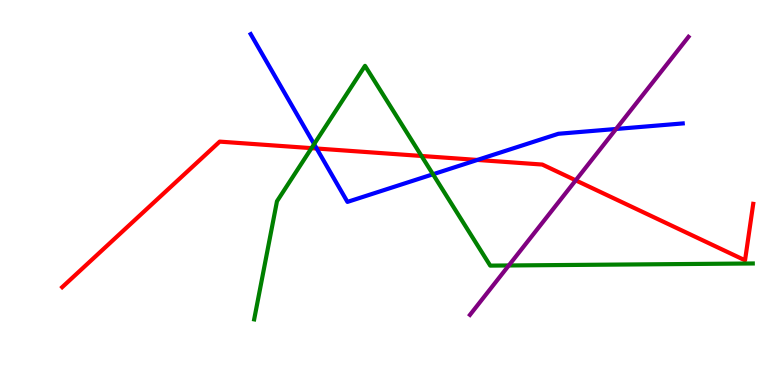[{'lines': ['blue', 'red'], 'intersections': [{'x': 4.09, 'y': 6.14}, {'x': 6.16, 'y': 5.85}]}, {'lines': ['green', 'red'], 'intersections': [{'x': 4.02, 'y': 6.15}, {'x': 5.44, 'y': 5.95}]}, {'lines': ['purple', 'red'], 'intersections': [{'x': 7.43, 'y': 5.32}]}, {'lines': ['blue', 'green'], 'intersections': [{'x': 4.05, 'y': 6.26}, {'x': 5.59, 'y': 5.47}]}, {'lines': ['blue', 'purple'], 'intersections': [{'x': 7.95, 'y': 6.65}]}, {'lines': ['green', 'purple'], 'intersections': [{'x': 6.57, 'y': 3.1}]}]